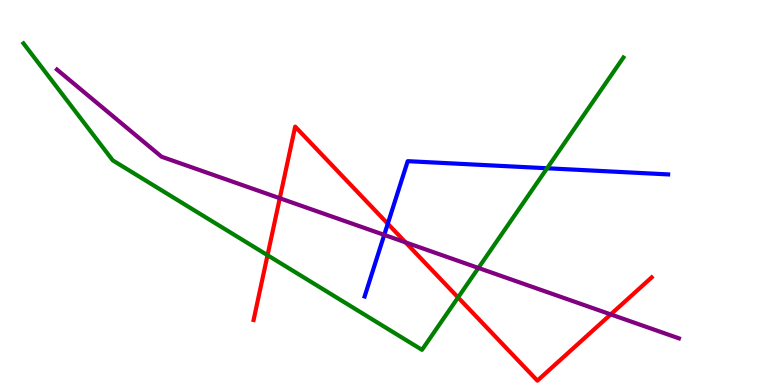[{'lines': ['blue', 'red'], 'intersections': [{'x': 5.0, 'y': 4.19}]}, {'lines': ['green', 'red'], 'intersections': [{'x': 3.45, 'y': 3.37}, {'x': 5.91, 'y': 2.27}]}, {'lines': ['purple', 'red'], 'intersections': [{'x': 3.61, 'y': 4.85}, {'x': 5.23, 'y': 3.7}, {'x': 7.88, 'y': 1.83}]}, {'lines': ['blue', 'green'], 'intersections': [{'x': 7.06, 'y': 5.63}]}, {'lines': ['blue', 'purple'], 'intersections': [{'x': 4.96, 'y': 3.9}]}, {'lines': ['green', 'purple'], 'intersections': [{'x': 6.17, 'y': 3.04}]}]